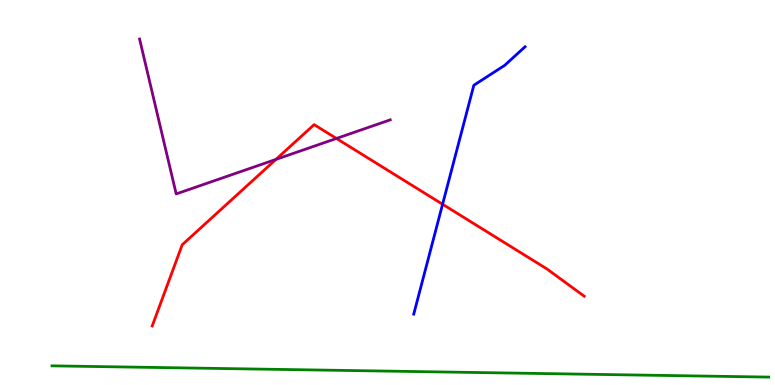[{'lines': ['blue', 'red'], 'intersections': [{'x': 5.71, 'y': 4.69}]}, {'lines': ['green', 'red'], 'intersections': []}, {'lines': ['purple', 'red'], 'intersections': [{'x': 3.56, 'y': 5.86}, {'x': 4.34, 'y': 6.4}]}, {'lines': ['blue', 'green'], 'intersections': []}, {'lines': ['blue', 'purple'], 'intersections': []}, {'lines': ['green', 'purple'], 'intersections': []}]